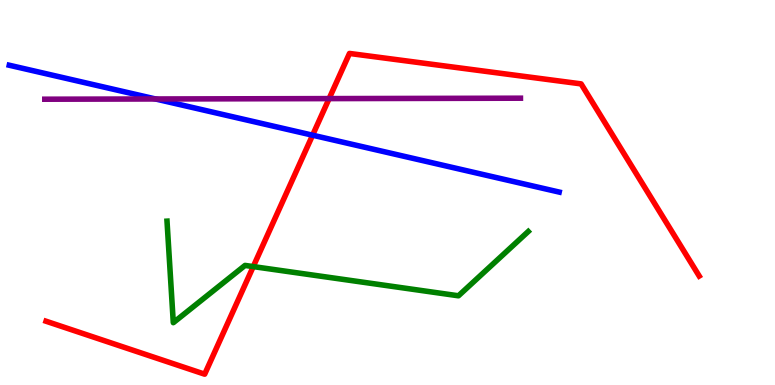[{'lines': ['blue', 'red'], 'intersections': [{'x': 4.03, 'y': 6.49}]}, {'lines': ['green', 'red'], 'intersections': [{'x': 3.27, 'y': 3.08}]}, {'lines': ['purple', 'red'], 'intersections': [{'x': 4.25, 'y': 7.44}]}, {'lines': ['blue', 'green'], 'intersections': []}, {'lines': ['blue', 'purple'], 'intersections': [{'x': 2.01, 'y': 7.43}]}, {'lines': ['green', 'purple'], 'intersections': []}]